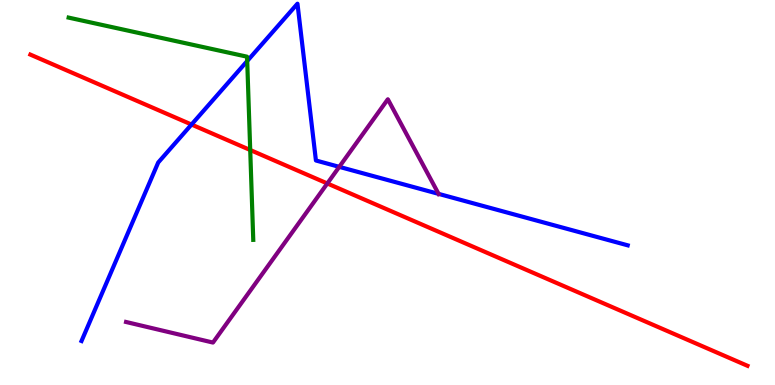[{'lines': ['blue', 'red'], 'intersections': [{'x': 2.47, 'y': 6.77}]}, {'lines': ['green', 'red'], 'intersections': [{'x': 3.23, 'y': 6.1}]}, {'lines': ['purple', 'red'], 'intersections': [{'x': 4.22, 'y': 5.23}]}, {'lines': ['blue', 'green'], 'intersections': [{'x': 3.19, 'y': 8.41}]}, {'lines': ['blue', 'purple'], 'intersections': [{'x': 4.38, 'y': 5.67}, {'x': 5.66, 'y': 4.96}]}, {'lines': ['green', 'purple'], 'intersections': []}]